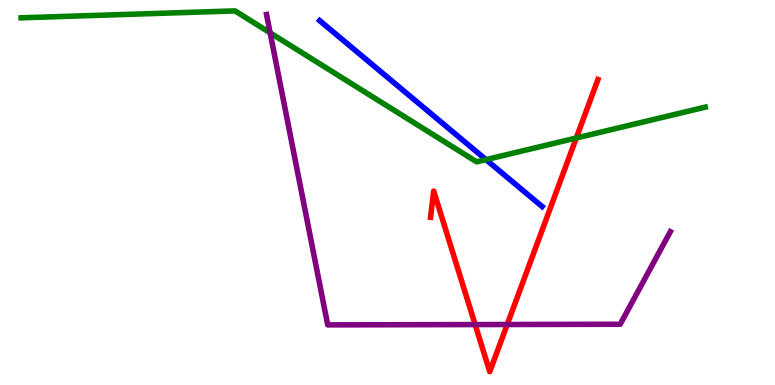[{'lines': ['blue', 'red'], 'intersections': []}, {'lines': ['green', 'red'], 'intersections': [{'x': 7.44, 'y': 6.42}]}, {'lines': ['purple', 'red'], 'intersections': [{'x': 6.13, 'y': 1.57}, {'x': 6.54, 'y': 1.57}]}, {'lines': ['blue', 'green'], 'intersections': [{'x': 6.27, 'y': 5.85}]}, {'lines': ['blue', 'purple'], 'intersections': []}, {'lines': ['green', 'purple'], 'intersections': [{'x': 3.49, 'y': 9.15}]}]